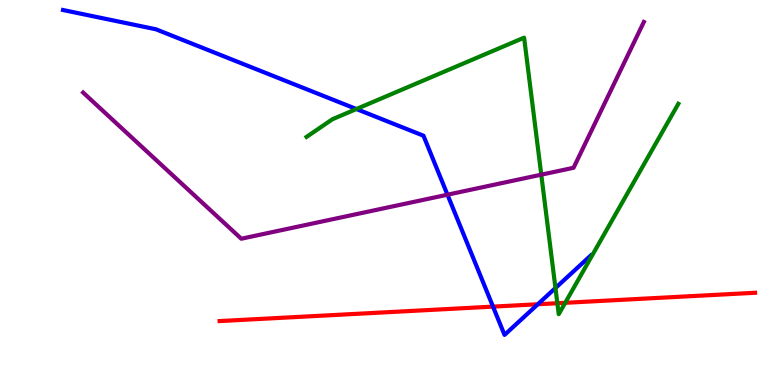[{'lines': ['blue', 'red'], 'intersections': [{'x': 6.36, 'y': 2.04}, {'x': 6.94, 'y': 2.1}]}, {'lines': ['green', 'red'], 'intersections': [{'x': 7.19, 'y': 2.12}, {'x': 7.29, 'y': 2.13}]}, {'lines': ['purple', 'red'], 'intersections': []}, {'lines': ['blue', 'green'], 'intersections': [{'x': 4.6, 'y': 7.17}, {'x': 7.17, 'y': 2.52}]}, {'lines': ['blue', 'purple'], 'intersections': [{'x': 5.77, 'y': 4.94}]}, {'lines': ['green', 'purple'], 'intersections': [{'x': 6.98, 'y': 5.46}]}]